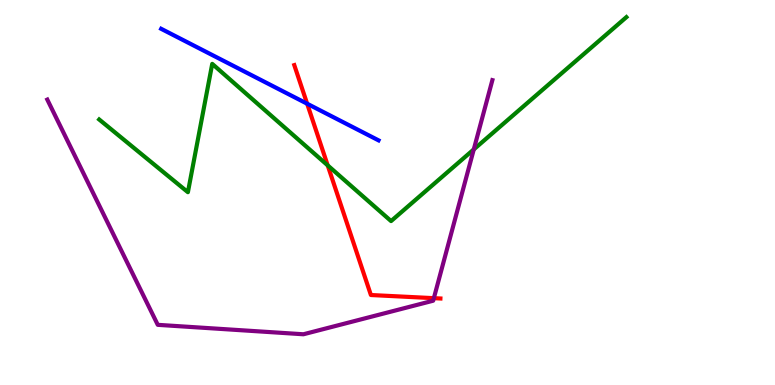[{'lines': ['blue', 'red'], 'intersections': [{'x': 3.96, 'y': 7.31}]}, {'lines': ['green', 'red'], 'intersections': [{'x': 4.23, 'y': 5.7}]}, {'lines': ['purple', 'red'], 'intersections': [{'x': 5.6, 'y': 2.26}]}, {'lines': ['blue', 'green'], 'intersections': []}, {'lines': ['blue', 'purple'], 'intersections': []}, {'lines': ['green', 'purple'], 'intersections': [{'x': 6.11, 'y': 6.12}]}]